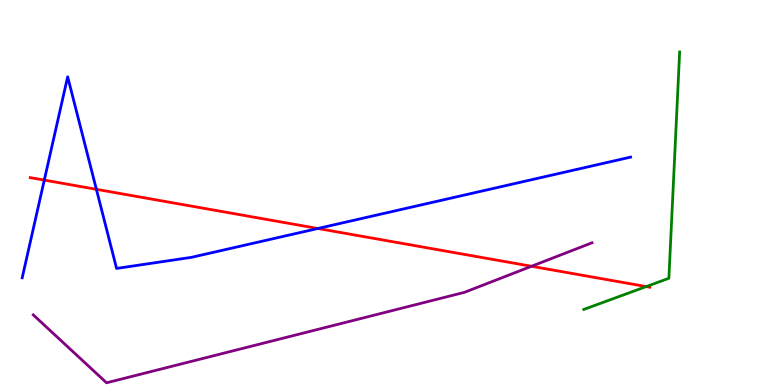[{'lines': ['blue', 'red'], 'intersections': [{'x': 0.572, 'y': 5.32}, {'x': 1.24, 'y': 5.08}, {'x': 4.1, 'y': 4.07}]}, {'lines': ['green', 'red'], 'intersections': [{'x': 8.34, 'y': 2.56}]}, {'lines': ['purple', 'red'], 'intersections': [{'x': 6.86, 'y': 3.08}]}, {'lines': ['blue', 'green'], 'intersections': []}, {'lines': ['blue', 'purple'], 'intersections': []}, {'lines': ['green', 'purple'], 'intersections': []}]